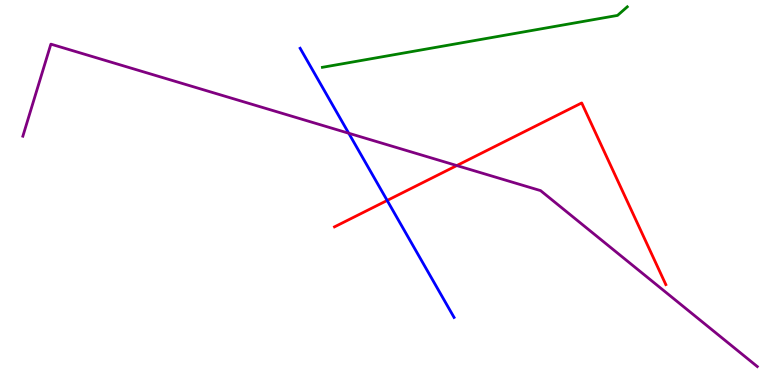[{'lines': ['blue', 'red'], 'intersections': [{'x': 5.0, 'y': 4.79}]}, {'lines': ['green', 'red'], 'intersections': []}, {'lines': ['purple', 'red'], 'intersections': [{'x': 5.89, 'y': 5.7}]}, {'lines': ['blue', 'green'], 'intersections': []}, {'lines': ['blue', 'purple'], 'intersections': [{'x': 4.5, 'y': 6.54}]}, {'lines': ['green', 'purple'], 'intersections': []}]